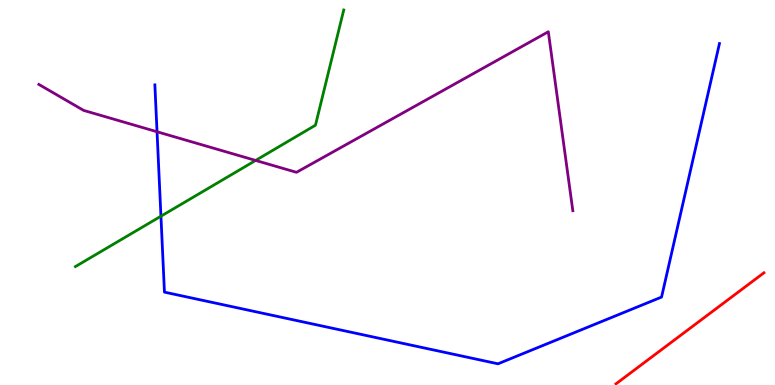[{'lines': ['blue', 'red'], 'intersections': []}, {'lines': ['green', 'red'], 'intersections': []}, {'lines': ['purple', 'red'], 'intersections': []}, {'lines': ['blue', 'green'], 'intersections': [{'x': 2.08, 'y': 4.38}]}, {'lines': ['blue', 'purple'], 'intersections': [{'x': 2.03, 'y': 6.58}]}, {'lines': ['green', 'purple'], 'intersections': [{'x': 3.3, 'y': 5.83}]}]